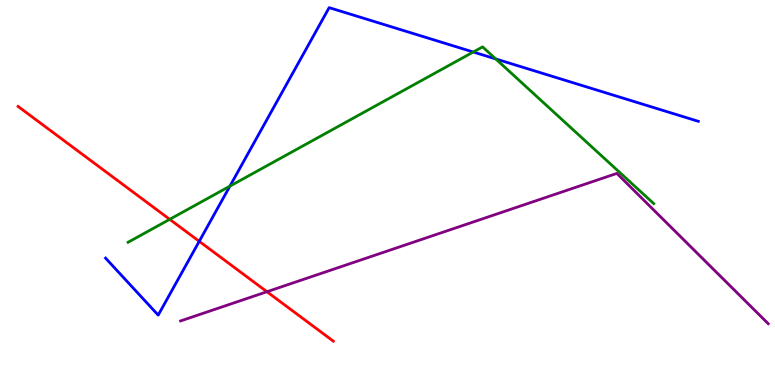[{'lines': ['blue', 'red'], 'intersections': [{'x': 2.57, 'y': 3.73}]}, {'lines': ['green', 'red'], 'intersections': [{'x': 2.19, 'y': 4.3}]}, {'lines': ['purple', 'red'], 'intersections': [{'x': 3.44, 'y': 2.42}]}, {'lines': ['blue', 'green'], 'intersections': [{'x': 2.97, 'y': 5.17}, {'x': 6.11, 'y': 8.65}, {'x': 6.4, 'y': 8.47}]}, {'lines': ['blue', 'purple'], 'intersections': []}, {'lines': ['green', 'purple'], 'intersections': []}]